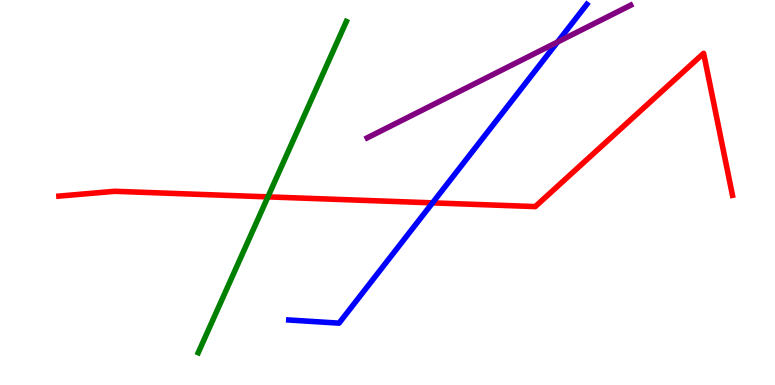[{'lines': ['blue', 'red'], 'intersections': [{'x': 5.58, 'y': 4.73}]}, {'lines': ['green', 'red'], 'intersections': [{'x': 3.46, 'y': 4.89}]}, {'lines': ['purple', 'red'], 'intersections': []}, {'lines': ['blue', 'green'], 'intersections': []}, {'lines': ['blue', 'purple'], 'intersections': [{'x': 7.19, 'y': 8.91}]}, {'lines': ['green', 'purple'], 'intersections': []}]